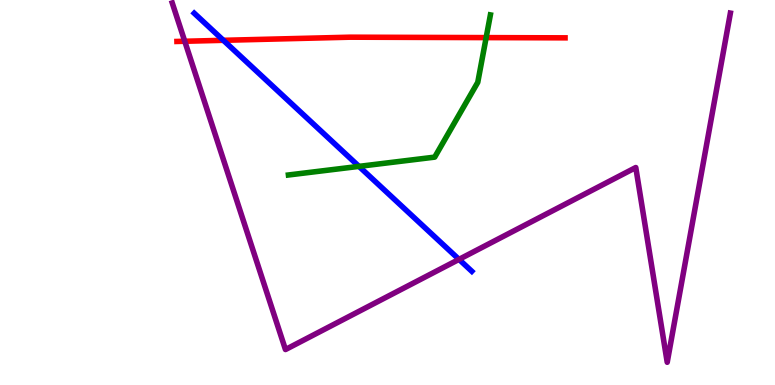[{'lines': ['blue', 'red'], 'intersections': [{'x': 2.88, 'y': 8.95}]}, {'lines': ['green', 'red'], 'intersections': [{'x': 6.27, 'y': 9.02}]}, {'lines': ['purple', 'red'], 'intersections': [{'x': 2.38, 'y': 8.93}]}, {'lines': ['blue', 'green'], 'intersections': [{'x': 4.63, 'y': 5.68}]}, {'lines': ['blue', 'purple'], 'intersections': [{'x': 5.92, 'y': 3.26}]}, {'lines': ['green', 'purple'], 'intersections': []}]